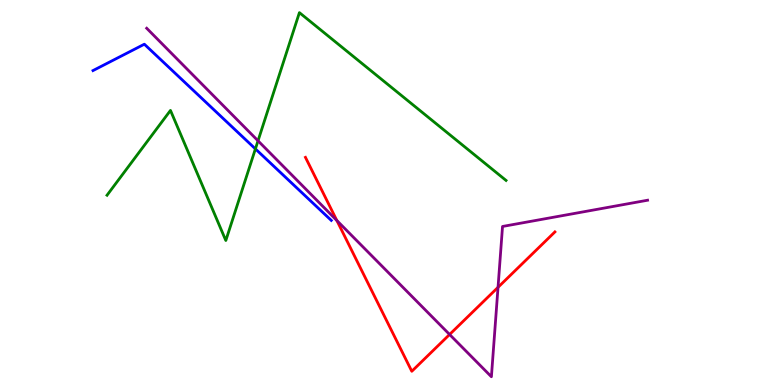[{'lines': ['blue', 'red'], 'intersections': []}, {'lines': ['green', 'red'], 'intersections': []}, {'lines': ['purple', 'red'], 'intersections': [{'x': 4.35, 'y': 4.27}, {'x': 5.8, 'y': 1.31}, {'x': 6.43, 'y': 2.54}]}, {'lines': ['blue', 'green'], 'intersections': [{'x': 3.3, 'y': 6.13}]}, {'lines': ['blue', 'purple'], 'intersections': []}, {'lines': ['green', 'purple'], 'intersections': [{'x': 3.33, 'y': 6.34}]}]